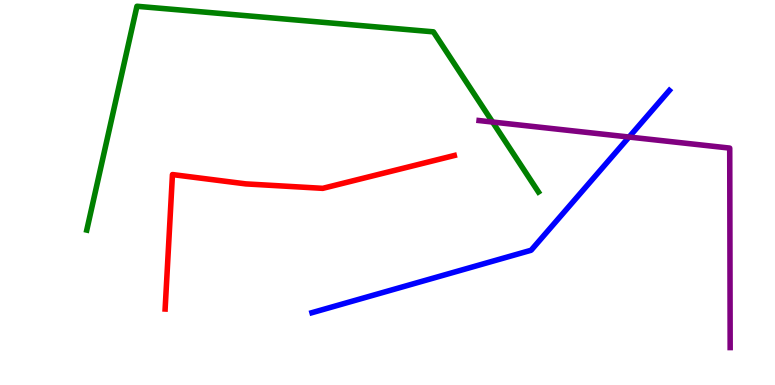[{'lines': ['blue', 'red'], 'intersections': []}, {'lines': ['green', 'red'], 'intersections': []}, {'lines': ['purple', 'red'], 'intersections': []}, {'lines': ['blue', 'green'], 'intersections': []}, {'lines': ['blue', 'purple'], 'intersections': [{'x': 8.12, 'y': 6.44}]}, {'lines': ['green', 'purple'], 'intersections': [{'x': 6.36, 'y': 6.83}]}]